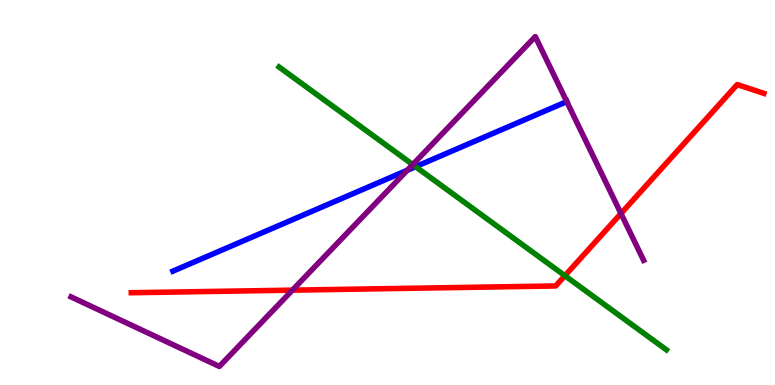[{'lines': ['blue', 'red'], 'intersections': []}, {'lines': ['green', 'red'], 'intersections': [{'x': 7.29, 'y': 2.84}]}, {'lines': ['purple', 'red'], 'intersections': [{'x': 3.77, 'y': 2.46}, {'x': 8.01, 'y': 4.45}]}, {'lines': ['blue', 'green'], 'intersections': [{'x': 5.36, 'y': 5.67}]}, {'lines': ['blue', 'purple'], 'intersections': [{'x': 5.25, 'y': 5.58}, {'x': 7.31, 'y': 7.36}]}, {'lines': ['green', 'purple'], 'intersections': [{'x': 5.33, 'y': 5.73}]}]